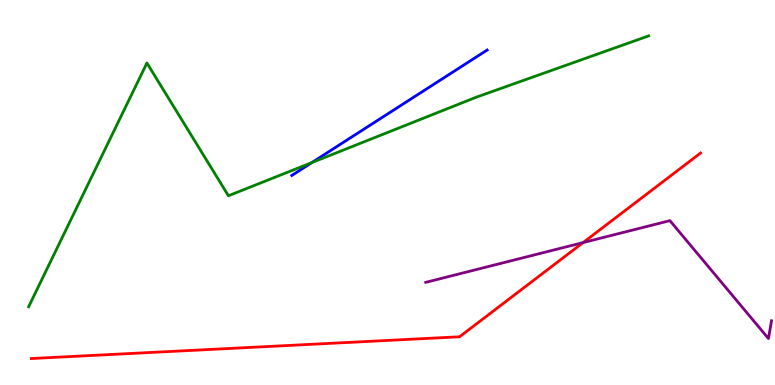[{'lines': ['blue', 'red'], 'intersections': []}, {'lines': ['green', 'red'], 'intersections': []}, {'lines': ['purple', 'red'], 'intersections': [{'x': 7.52, 'y': 3.7}]}, {'lines': ['blue', 'green'], 'intersections': [{'x': 4.02, 'y': 5.78}]}, {'lines': ['blue', 'purple'], 'intersections': []}, {'lines': ['green', 'purple'], 'intersections': []}]